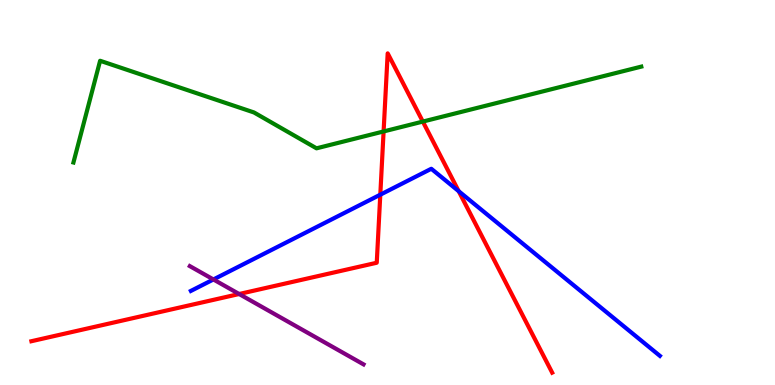[{'lines': ['blue', 'red'], 'intersections': [{'x': 4.91, 'y': 4.94}, {'x': 5.92, 'y': 5.03}]}, {'lines': ['green', 'red'], 'intersections': [{'x': 4.95, 'y': 6.59}, {'x': 5.46, 'y': 6.84}]}, {'lines': ['purple', 'red'], 'intersections': [{'x': 3.09, 'y': 2.36}]}, {'lines': ['blue', 'green'], 'intersections': []}, {'lines': ['blue', 'purple'], 'intersections': [{'x': 2.75, 'y': 2.74}]}, {'lines': ['green', 'purple'], 'intersections': []}]